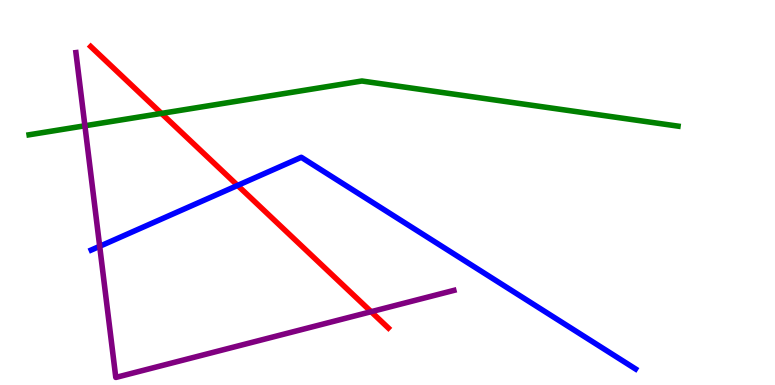[{'lines': ['blue', 'red'], 'intersections': [{'x': 3.07, 'y': 5.18}]}, {'lines': ['green', 'red'], 'intersections': [{'x': 2.08, 'y': 7.05}]}, {'lines': ['purple', 'red'], 'intersections': [{'x': 4.79, 'y': 1.9}]}, {'lines': ['blue', 'green'], 'intersections': []}, {'lines': ['blue', 'purple'], 'intersections': [{'x': 1.29, 'y': 3.6}]}, {'lines': ['green', 'purple'], 'intersections': [{'x': 1.1, 'y': 6.73}]}]